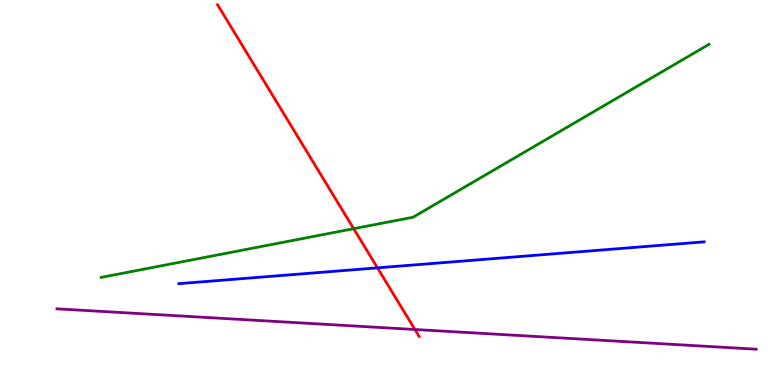[{'lines': ['blue', 'red'], 'intersections': [{'x': 4.87, 'y': 3.04}]}, {'lines': ['green', 'red'], 'intersections': [{'x': 4.56, 'y': 4.06}]}, {'lines': ['purple', 'red'], 'intersections': [{'x': 5.35, 'y': 1.44}]}, {'lines': ['blue', 'green'], 'intersections': []}, {'lines': ['blue', 'purple'], 'intersections': []}, {'lines': ['green', 'purple'], 'intersections': []}]